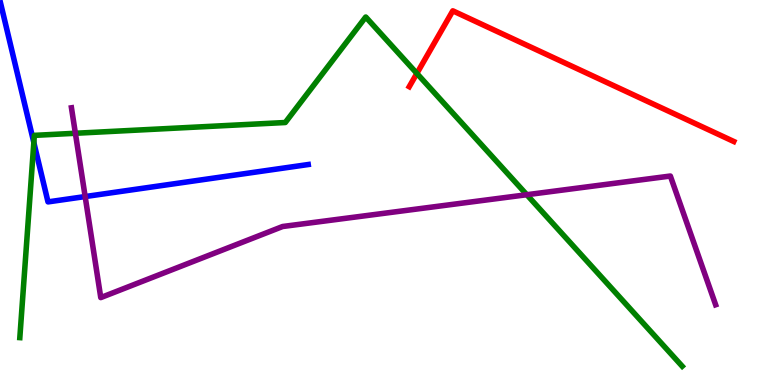[{'lines': ['blue', 'red'], 'intersections': []}, {'lines': ['green', 'red'], 'intersections': [{'x': 5.38, 'y': 8.09}]}, {'lines': ['purple', 'red'], 'intersections': []}, {'lines': ['blue', 'green'], 'intersections': [{'x': 0.437, 'y': 6.3}]}, {'lines': ['blue', 'purple'], 'intersections': [{'x': 1.1, 'y': 4.89}]}, {'lines': ['green', 'purple'], 'intersections': [{'x': 0.973, 'y': 6.54}, {'x': 6.8, 'y': 4.94}]}]